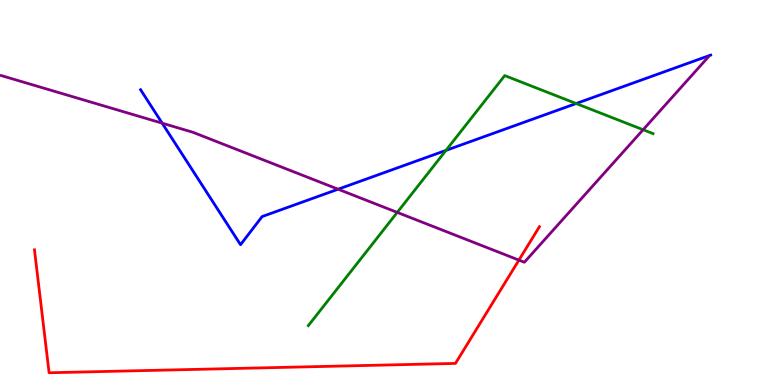[{'lines': ['blue', 'red'], 'intersections': []}, {'lines': ['green', 'red'], 'intersections': []}, {'lines': ['purple', 'red'], 'intersections': [{'x': 6.7, 'y': 3.24}]}, {'lines': ['blue', 'green'], 'intersections': [{'x': 5.75, 'y': 6.09}, {'x': 7.43, 'y': 7.31}]}, {'lines': ['blue', 'purple'], 'intersections': [{'x': 2.09, 'y': 6.8}, {'x': 4.36, 'y': 5.09}]}, {'lines': ['green', 'purple'], 'intersections': [{'x': 5.13, 'y': 4.48}, {'x': 8.3, 'y': 6.63}]}]